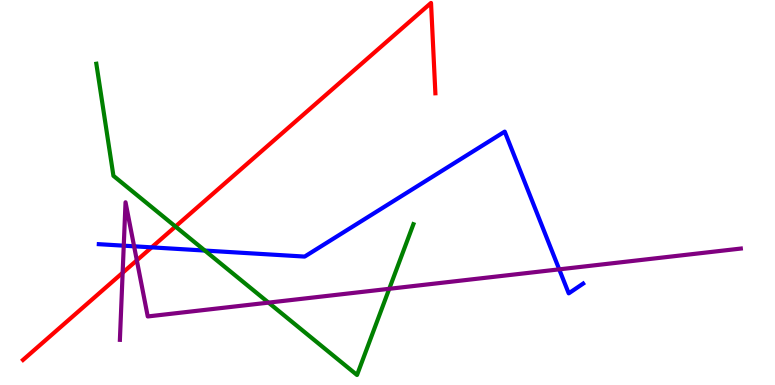[{'lines': ['blue', 'red'], 'intersections': [{'x': 1.96, 'y': 3.58}]}, {'lines': ['green', 'red'], 'intersections': [{'x': 2.26, 'y': 4.12}]}, {'lines': ['purple', 'red'], 'intersections': [{'x': 1.58, 'y': 2.92}, {'x': 1.77, 'y': 3.24}]}, {'lines': ['blue', 'green'], 'intersections': [{'x': 2.64, 'y': 3.49}]}, {'lines': ['blue', 'purple'], 'intersections': [{'x': 1.6, 'y': 3.62}, {'x': 1.73, 'y': 3.6}, {'x': 7.22, 'y': 3.0}]}, {'lines': ['green', 'purple'], 'intersections': [{'x': 3.46, 'y': 2.14}, {'x': 5.02, 'y': 2.5}]}]